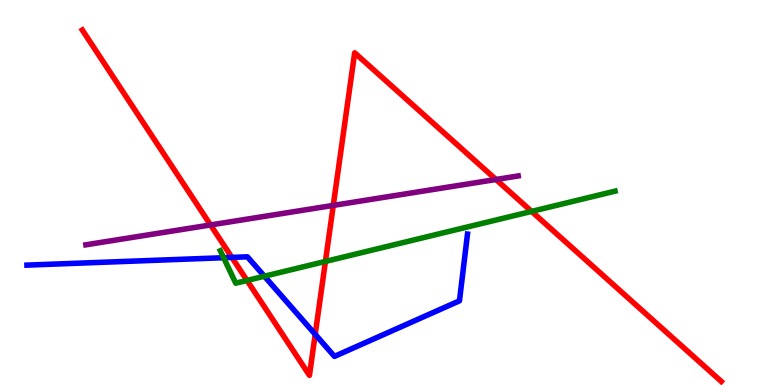[{'lines': ['blue', 'red'], 'intersections': [{'x': 2.99, 'y': 3.31}, {'x': 4.07, 'y': 1.32}]}, {'lines': ['green', 'red'], 'intersections': [{'x': 3.19, 'y': 2.72}, {'x': 4.2, 'y': 3.21}, {'x': 6.86, 'y': 4.51}]}, {'lines': ['purple', 'red'], 'intersections': [{'x': 2.72, 'y': 4.16}, {'x': 4.3, 'y': 4.66}, {'x': 6.4, 'y': 5.34}]}, {'lines': ['blue', 'green'], 'intersections': [{'x': 2.89, 'y': 3.31}, {'x': 3.41, 'y': 2.83}]}, {'lines': ['blue', 'purple'], 'intersections': []}, {'lines': ['green', 'purple'], 'intersections': []}]